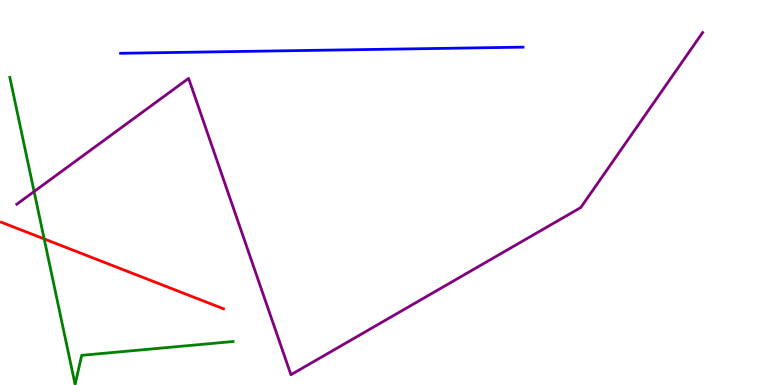[{'lines': ['blue', 'red'], 'intersections': []}, {'lines': ['green', 'red'], 'intersections': [{'x': 0.57, 'y': 3.79}]}, {'lines': ['purple', 'red'], 'intersections': []}, {'lines': ['blue', 'green'], 'intersections': []}, {'lines': ['blue', 'purple'], 'intersections': []}, {'lines': ['green', 'purple'], 'intersections': [{'x': 0.44, 'y': 5.03}]}]